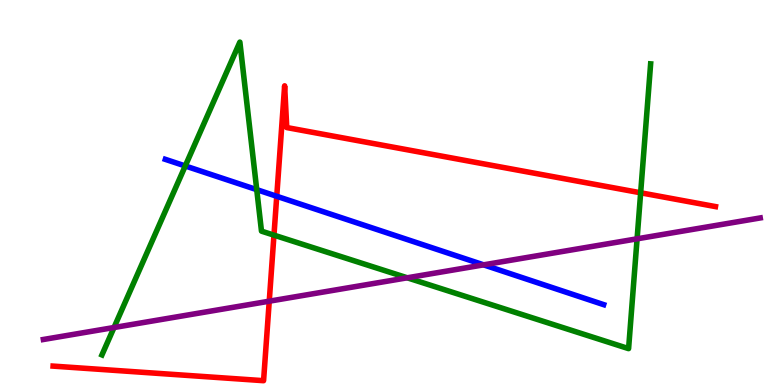[{'lines': ['blue', 'red'], 'intersections': [{'x': 3.57, 'y': 4.9}]}, {'lines': ['green', 'red'], 'intersections': [{'x': 3.54, 'y': 3.89}, {'x': 8.27, 'y': 4.99}]}, {'lines': ['purple', 'red'], 'intersections': [{'x': 3.47, 'y': 2.18}]}, {'lines': ['blue', 'green'], 'intersections': [{'x': 2.39, 'y': 5.69}, {'x': 3.31, 'y': 5.07}]}, {'lines': ['blue', 'purple'], 'intersections': [{'x': 6.24, 'y': 3.12}]}, {'lines': ['green', 'purple'], 'intersections': [{'x': 1.47, 'y': 1.49}, {'x': 5.25, 'y': 2.78}, {'x': 8.22, 'y': 3.8}]}]